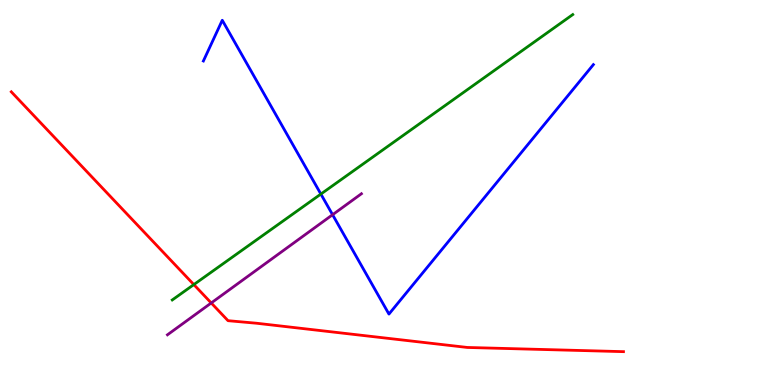[{'lines': ['blue', 'red'], 'intersections': []}, {'lines': ['green', 'red'], 'intersections': [{'x': 2.5, 'y': 2.61}]}, {'lines': ['purple', 'red'], 'intersections': [{'x': 2.73, 'y': 2.13}]}, {'lines': ['blue', 'green'], 'intersections': [{'x': 4.14, 'y': 4.96}]}, {'lines': ['blue', 'purple'], 'intersections': [{'x': 4.29, 'y': 4.42}]}, {'lines': ['green', 'purple'], 'intersections': []}]